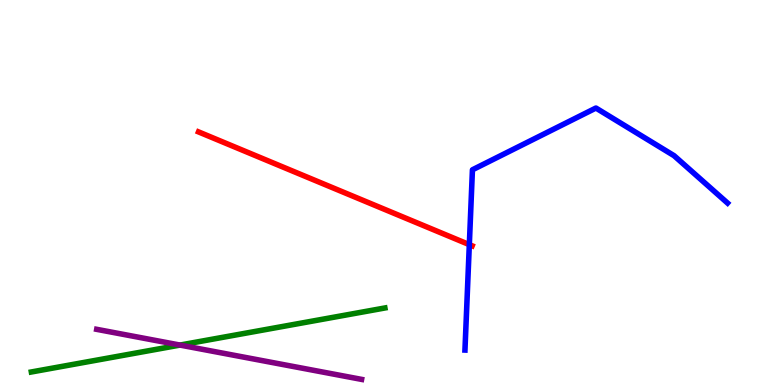[{'lines': ['blue', 'red'], 'intersections': [{'x': 6.06, 'y': 3.65}]}, {'lines': ['green', 'red'], 'intersections': []}, {'lines': ['purple', 'red'], 'intersections': []}, {'lines': ['blue', 'green'], 'intersections': []}, {'lines': ['blue', 'purple'], 'intersections': []}, {'lines': ['green', 'purple'], 'intersections': [{'x': 2.32, 'y': 1.04}]}]